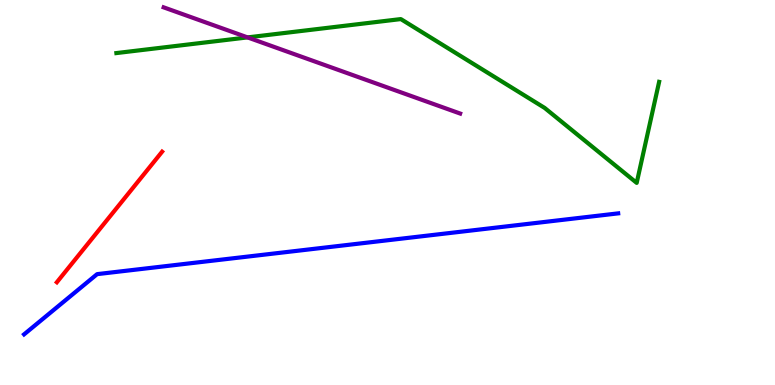[{'lines': ['blue', 'red'], 'intersections': []}, {'lines': ['green', 'red'], 'intersections': []}, {'lines': ['purple', 'red'], 'intersections': []}, {'lines': ['blue', 'green'], 'intersections': []}, {'lines': ['blue', 'purple'], 'intersections': []}, {'lines': ['green', 'purple'], 'intersections': [{'x': 3.19, 'y': 9.03}]}]